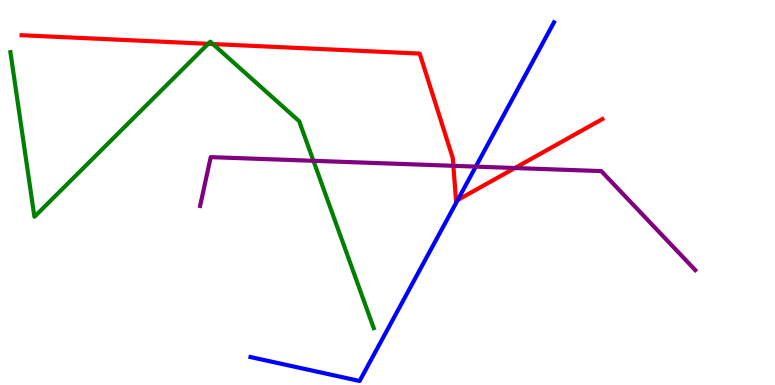[{'lines': ['blue', 'red'], 'intersections': [{'x': 5.91, 'y': 4.8}]}, {'lines': ['green', 'red'], 'intersections': [{'x': 2.69, 'y': 8.86}, {'x': 2.75, 'y': 8.86}]}, {'lines': ['purple', 'red'], 'intersections': [{'x': 5.85, 'y': 5.69}, {'x': 6.64, 'y': 5.64}]}, {'lines': ['blue', 'green'], 'intersections': []}, {'lines': ['blue', 'purple'], 'intersections': [{'x': 6.14, 'y': 5.67}]}, {'lines': ['green', 'purple'], 'intersections': [{'x': 4.04, 'y': 5.82}]}]